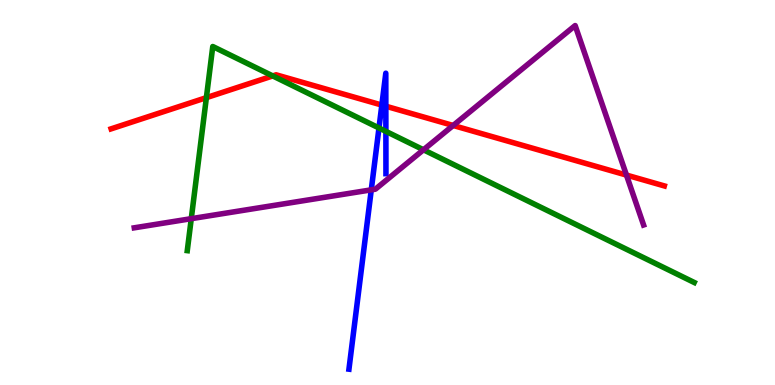[{'lines': ['blue', 'red'], 'intersections': [{'x': 4.93, 'y': 7.27}, {'x': 4.98, 'y': 7.24}]}, {'lines': ['green', 'red'], 'intersections': [{'x': 2.66, 'y': 7.46}, {'x': 3.52, 'y': 8.03}]}, {'lines': ['purple', 'red'], 'intersections': [{'x': 5.85, 'y': 6.74}, {'x': 8.08, 'y': 5.45}]}, {'lines': ['blue', 'green'], 'intersections': [{'x': 4.89, 'y': 6.68}, {'x': 4.98, 'y': 6.59}]}, {'lines': ['blue', 'purple'], 'intersections': [{'x': 4.79, 'y': 5.07}]}, {'lines': ['green', 'purple'], 'intersections': [{'x': 2.47, 'y': 4.32}, {'x': 5.46, 'y': 6.11}]}]